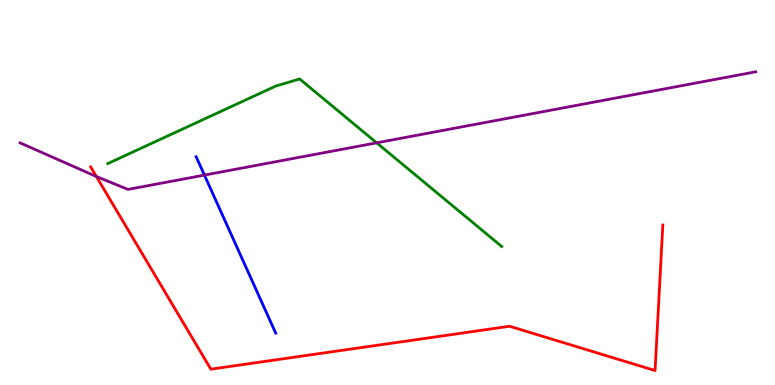[{'lines': ['blue', 'red'], 'intersections': []}, {'lines': ['green', 'red'], 'intersections': []}, {'lines': ['purple', 'red'], 'intersections': [{'x': 1.24, 'y': 5.42}]}, {'lines': ['blue', 'green'], 'intersections': []}, {'lines': ['blue', 'purple'], 'intersections': [{'x': 2.64, 'y': 5.45}]}, {'lines': ['green', 'purple'], 'intersections': [{'x': 4.86, 'y': 6.29}]}]